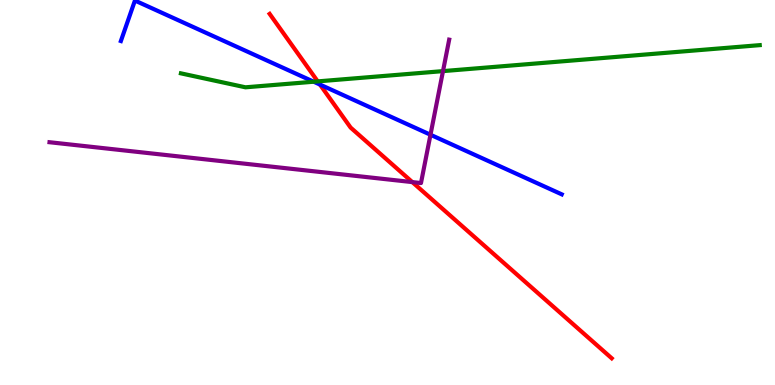[{'lines': ['blue', 'red'], 'intersections': [{'x': 4.13, 'y': 7.8}]}, {'lines': ['green', 'red'], 'intersections': [{'x': 4.1, 'y': 7.89}]}, {'lines': ['purple', 'red'], 'intersections': [{'x': 5.32, 'y': 5.27}]}, {'lines': ['blue', 'green'], 'intersections': [{'x': 4.05, 'y': 7.88}]}, {'lines': ['blue', 'purple'], 'intersections': [{'x': 5.55, 'y': 6.5}]}, {'lines': ['green', 'purple'], 'intersections': [{'x': 5.72, 'y': 8.15}]}]